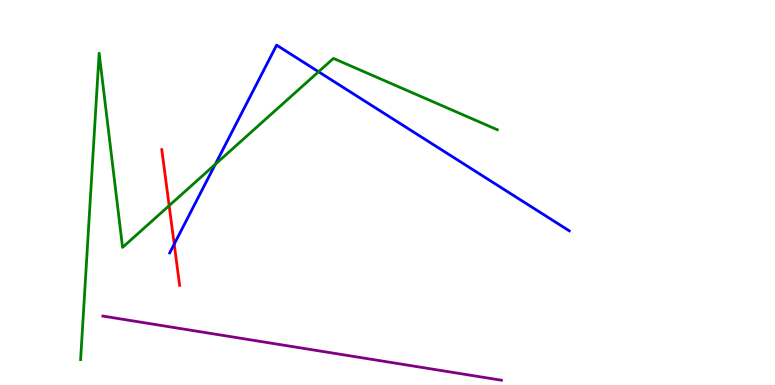[{'lines': ['blue', 'red'], 'intersections': [{'x': 2.25, 'y': 3.66}]}, {'lines': ['green', 'red'], 'intersections': [{'x': 2.18, 'y': 4.66}]}, {'lines': ['purple', 'red'], 'intersections': []}, {'lines': ['blue', 'green'], 'intersections': [{'x': 2.78, 'y': 5.73}, {'x': 4.11, 'y': 8.14}]}, {'lines': ['blue', 'purple'], 'intersections': []}, {'lines': ['green', 'purple'], 'intersections': []}]